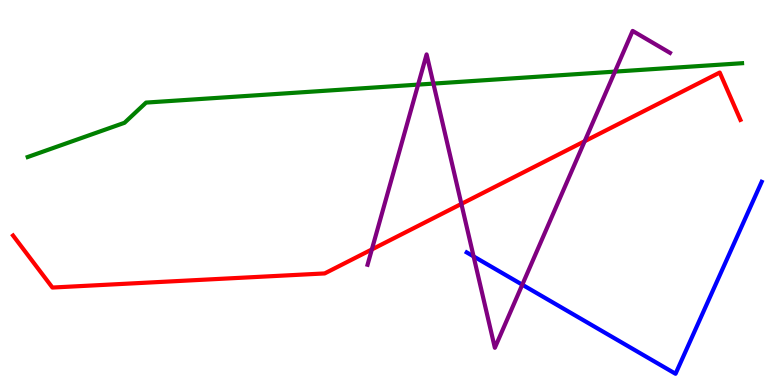[{'lines': ['blue', 'red'], 'intersections': []}, {'lines': ['green', 'red'], 'intersections': []}, {'lines': ['purple', 'red'], 'intersections': [{'x': 4.8, 'y': 3.52}, {'x': 5.95, 'y': 4.7}, {'x': 7.54, 'y': 6.33}]}, {'lines': ['blue', 'green'], 'intersections': []}, {'lines': ['blue', 'purple'], 'intersections': [{'x': 6.11, 'y': 3.34}, {'x': 6.74, 'y': 2.61}]}, {'lines': ['green', 'purple'], 'intersections': [{'x': 5.4, 'y': 7.8}, {'x': 5.59, 'y': 7.83}, {'x': 7.93, 'y': 8.14}]}]